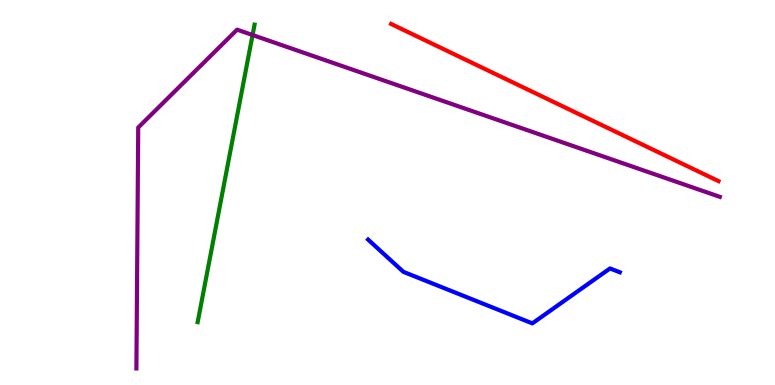[{'lines': ['blue', 'red'], 'intersections': []}, {'lines': ['green', 'red'], 'intersections': []}, {'lines': ['purple', 'red'], 'intersections': []}, {'lines': ['blue', 'green'], 'intersections': []}, {'lines': ['blue', 'purple'], 'intersections': []}, {'lines': ['green', 'purple'], 'intersections': [{'x': 3.26, 'y': 9.09}]}]